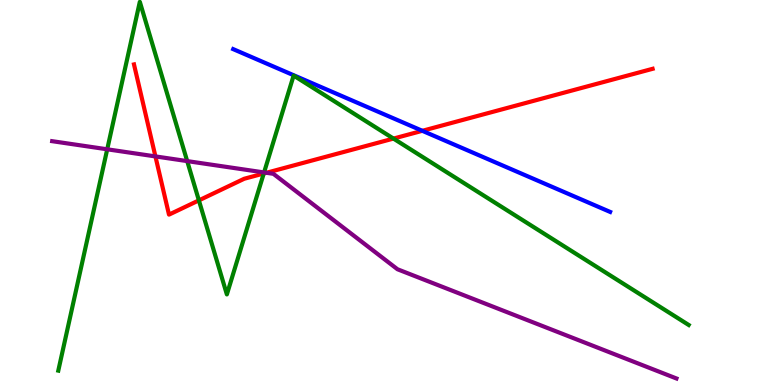[{'lines': ['blue', 'red'], 'intersections': [{'x': 5.45, 'y': 6.6}]}, {'lines': ['green', 'red'], 'intersections': [{'x': 2.57, 'y': 4.8}, {'x': 3.4, 'y': 5.49}, {'x': 5.08, 'y': 6.4}]}, {'lines': ['purple', 'red'], 'intersections': [{'x': 2.01, 'y': 5.94}, {'x': 3.44, 'y': 5.51}]}, {'lines': ['blue', 'green'], 'intersections': []}, {'lines': ['blue', 'purple'], 'intersections': []}, {'lines': ['green', 'purple'], 'intersections': [{'x': 1.38, 'y': 6.12}, {'x': 2.42, 'y': 5.82}, {'x': 3.41, 'y': 5.52}]}]